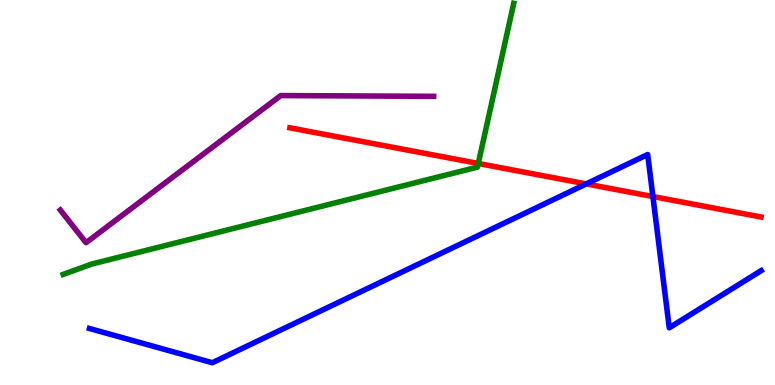[{'lines': ['blue', 'red'], 'intersections': [{'x': 7.56, 'y': 5.22}, {'x': 8.42, 'y': 4.9}]}, {'lines': ['green', 'red'], 'intersections': [{'x': 6.17, 'y': 5.75}]}, {'lines': ['purple', 'red'], 'intersections': []}, {'lines': ['blue', 'green'], 'intersections': []}, {'lines': ['blue', 'purple'], 'intersections': []}, {'lines': ['green', 'purple'], 'intersections': []}]